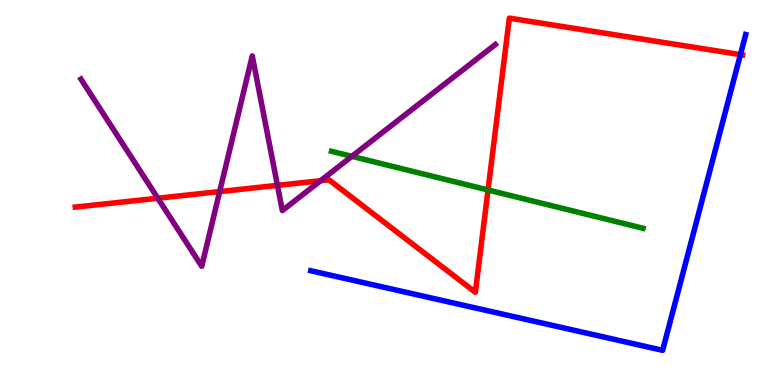[{'lines': ['blue', 'red'], 'intersections': [{'x': 9.55, 'y': 8.58}]}, {'lines': ['green', 'red'], 'intersections': [{'x': 6.3, 'y': 5.07}]}, {'lines': ['purple', 'red'], 'intersections': [{'x': 2.04, 'y': 4.85}, {'x': 2.83, 'y': 5.02}, {'x': 3.58, 'y': 5.19}, {'x': 4.14, 'y': 5.31}]}, {'lines': ['blue', 'green'], 'intersections': []}, {'lines': ['blue', 'purple'], 'intersections': []}, {'lines': ['green', 'purple'], 'intersections': [{'x': 4.54, 'y': 5.94}]}]